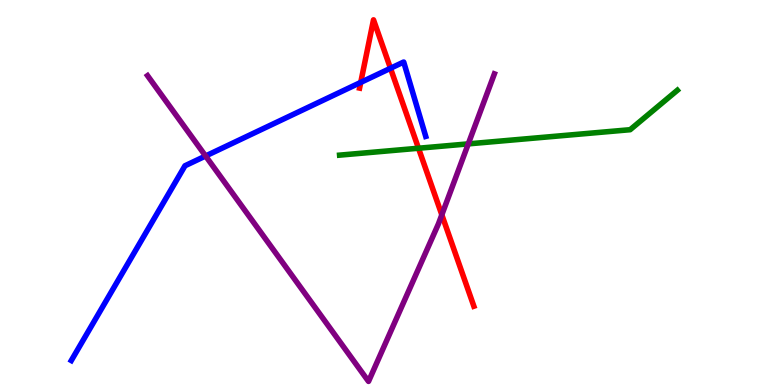[{'lines': ['blue', 'red'], 'intersections': [{'x': 4.65, 'y': 7.86}, {'x': 5.04, 'y': 8.23}]}, {'lines': ['green', 'red'], 'intersections': [{'x': 5.4, 'y': 6.15}]}, {'lines': ['purple', 'red'], 'intersections': [{'x': 5.7, 'y': 4.42}]}, {'lines': ['blue', 'green'], 'intersections': []}, {'lines': ['blue', 'purple'], 'intersections': [{'x': 2.65, 'y': 5.95}]}, {'lines': ['green', 'purple'], 'intersections': [{'x': 6.04, 'y': 6.26}]}]